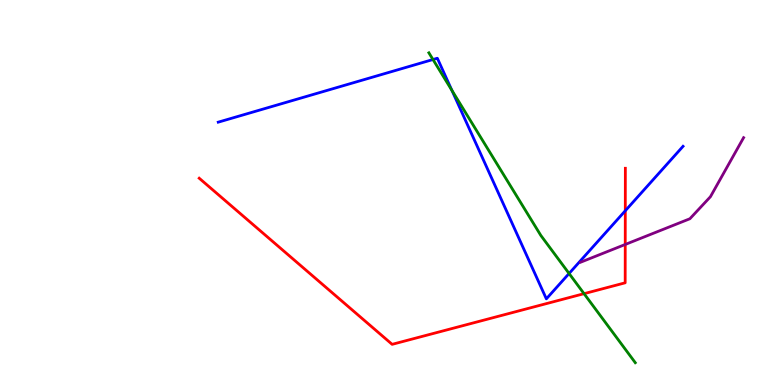[{'lines': ['blue', 'red'], 'intersections': [{'x': 8.07, 'y': 4.53}]}, {'lines': ['green', 'red'], 'intersections': [{'x': 7.54, 'y': 2.37}]}, {'lines': ['purple', 'red'], 'intersections': [{'x': 8.07, 'y': 3.65}]}, {'lines': ['blue', 'green'], 'intersections': [{'x': 5.59, 'y': 8.45}, {'x': 5.83, 'y': 7.65}, {'x': 7.34, 'y': 2.9}]}, {'lines': ['blue', 'purple'], 'intersections': []}, {'lines': ['green', 'purple'], 'intersections': []}]